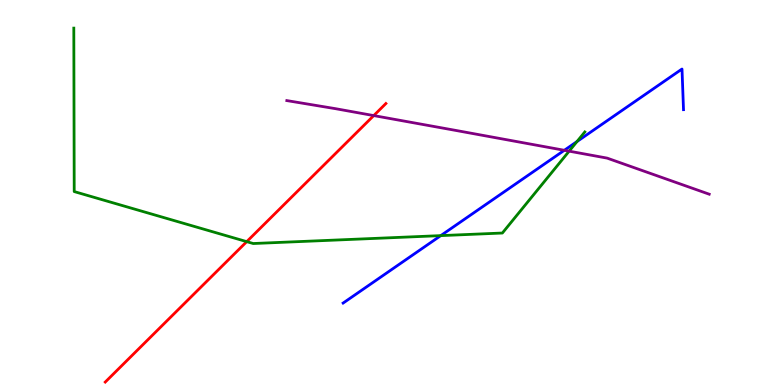[{'lines': ['blue', 'red'], 'intersections': []}, {'lines': ['green', 'red'], 'intersections': [{'x': 3.18, 'y': 3.72}]}, {'lines': ['purple', 'red'], 'intersections': [{'x': 4.82, 'y': 7.0}]}, {'lines': ['blue', 'green'], 'intersections': [{'x': 5.69, 'y': 3.88}, {'x': 7.45, 'y': 6.32}]}, {'lines': ['blue', 'purple'], 'intersections': [{'x': 7.28, 'y': 6.1}]}, {'lines': ['green', 'purple'], 'intersections': [{'x': 7.34, 'y': 6.07}]}]